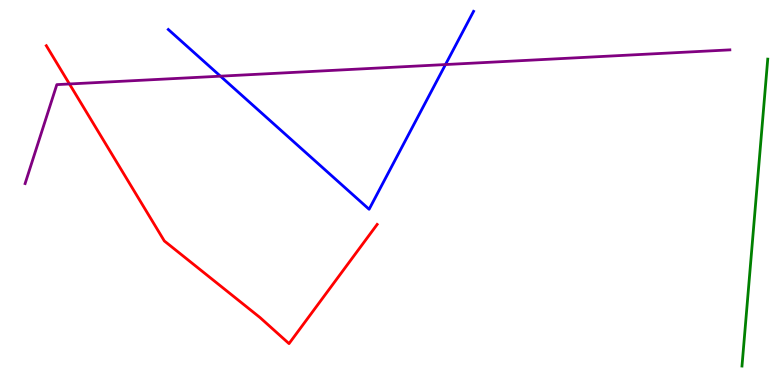[{'lines': ['blue', 'red'], 'intersections': []}, {'lines': ['green', 'red'], 'intersections': []}, {'lines': ['purple', 'red'], 'intersections': [{'x': 0.896, 'y': 7.82}]}, {'lines': ['blue', 'green'], 'intersections': []}, {'lines': ['blue', 'purple'], 'intersections': [{'x': 2.84, 'y': 8.02}, {'x': 5.75, 'y': 8.32}]}, {'lines': ['green', 'purple'], 'intersections': []}]